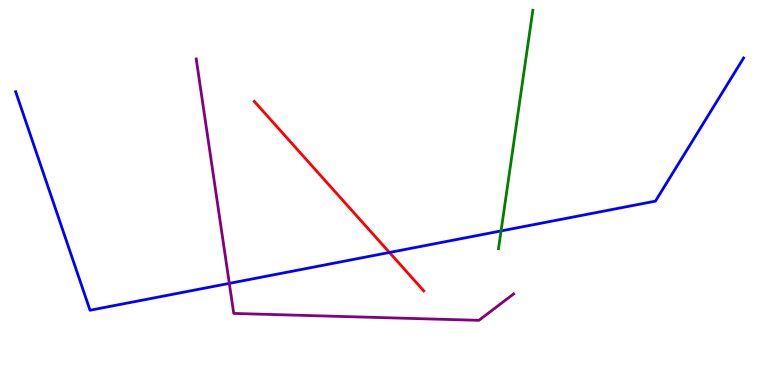[{'lines': ['blue', 'red'], 'intersections': [{'x': 5.02, 'y': 3.44}]}, {'lines': ['green', 'red'], 'intersections': []}, {'lines': ['purple', 'red'], 'intersections': []}, {'lines': ['blue', 'green'], 'intersections': [{'x': 6.47, 'y': 4.0}]}, {'lines': ['blue', 'purple'], 'intersections': [{'x': 2.96, 'y': 2.64}]}, {'lines': ['green', 'purple'], 'intersections': []}]